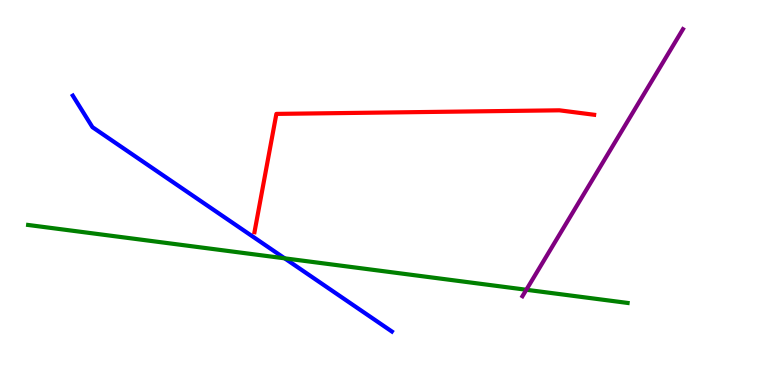[{'lines': ['blue', 'red'], 'intersections': []}, {'lines': ['green', 'red'], 'intersections': []}, {'lines': ['purple', 'red'], 'intersections': []}, {'lines': ['blue', 'green'], 'intersections': [{'x': 3.67, 'y': 3.29}]}, {'lines': ['blue', 'purple'], 'intersections': []}, {'lines': ['green', 'purple'], 'intersections': [{'x': 6.79, 'y': 2.47}]}]